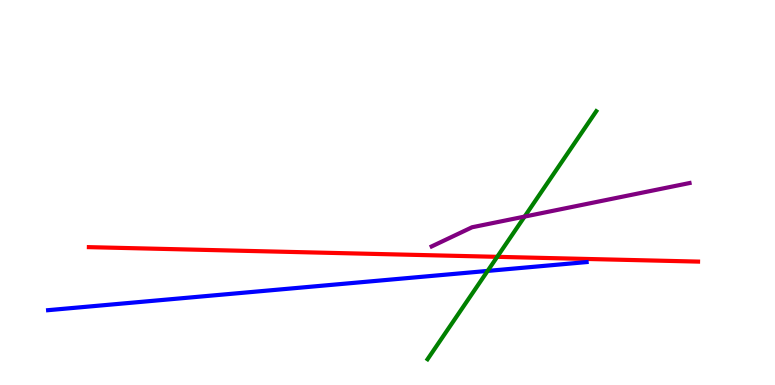[{'lines': ['blue', 'red'], 'intersections': []}, {'lines': ['green', 'red'], 'intersections': [{'x': 6.42, 'y': 3.33}]}, {'lines': ['purple', 'red'], 'intersections': []}, {'lines': ['blue', 'green'], 'intersections': [{'x': 6.29, 'y': 2.96}]}, {'lines': ['blue', 'purple'], 'intersections': []}, {'lines': ['green', 'purple'], 'intersections': [{'x': 6.77, 'y': 4.37}]}]